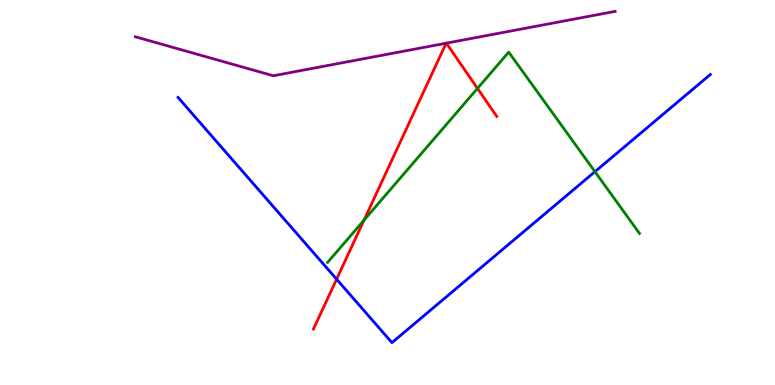[{'lines': ['blue', 'red'], 'intersections': [{'x': 4.34, 'y': 2.75}]}, {'lines': ['green', 'red'], 'intersections': [{'x': 4.7, 'y': 4.28}, {'x': 6.16, 'y': 7.7}]}, {'lines': ['purple', 'red'], 'intersections': [{'x': 5.76, 'y': 8.88}, {'x': 5.76, 'y': 8.88}]}, {'lines': ['blue', 'green'], 'intersections': [{'x': 7.68, 'y': 5.54}]}, {'lines': ['blue', 'purple'], 'intersections': []}, {'lines': ['green', 'purple'], 'intersections': []}]